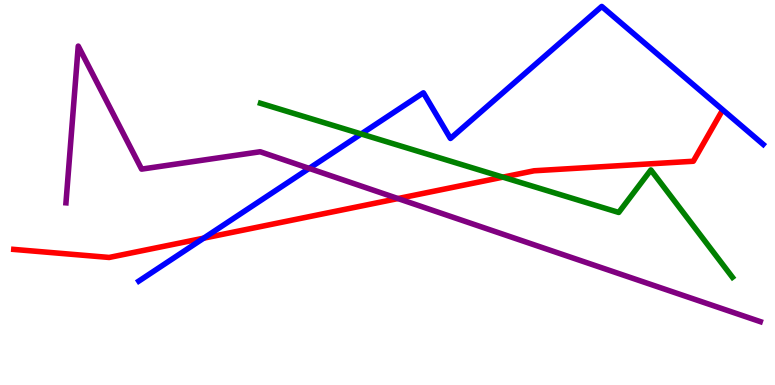[{'lines': ['blue', 'red'], 'intersections': [{'x': 2.63, 'y': 3.81}]}, {'lines': ['green', 'red'], 'intersections': [{'x': 6.49, 'y': 5.4}]}, {'lines': ['purple', 'red'], 'intersections': [{'x': 5.13, 'y': 4.84}]}, {'lines': ['blue', 'green'], 'intersections': [{'x': 4.66, 'y': 6.52}]}, {'lines': ['blue', 'purple'], 'intersections': [{'x': 3.99, 'y': 5.63}]}, {'lines': ['green', 'purple'], 'intersections': []}]